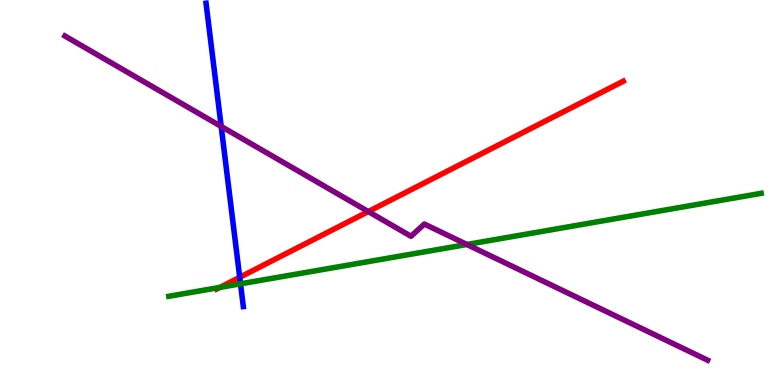[{'lines': ['blue', 'red'], 'intersections': [{'x': 3.09, 'y': 2.8}]}, {'lines': ['green', 'red'], 'intersections': [{'x': 2.84, 'y': 2.54}]}, {'lines': ['purple', 'red'], 'intersections': [{'x': 4.75, 'y': 4.5}]}, {'lines': ['blue', 'green'], 'intersections': [{'x': 3.1, 'y': 2.63}]}, {'lines': ['blue', 'purple'], 'intersections': [{'x': 2.85, 'y': 6.72}]}, {'lines': ['green', 'purple'], 'intersections': [{'x': 6.02, 'y': 3.65}]}]